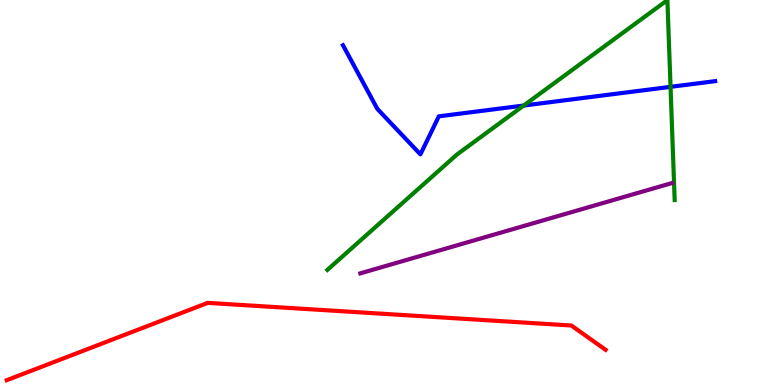[{'lines': ['blue', 'red'], 'intersections': []}, {'lines': ['green', 'red'], 'intersections': []}, {'lines': ['purple', 'red'], 'intersections': []}, {'lines': ['blue', 'green'], 'intersections': [{'x': 6.76, 'y': 7.26}, {'x': 8.65, 'y': 7.74}]}, {'lines': ['blue', 'purple'], 'intersections': []}, {'lines': ['green', 'purple'], 'intersections': []}]